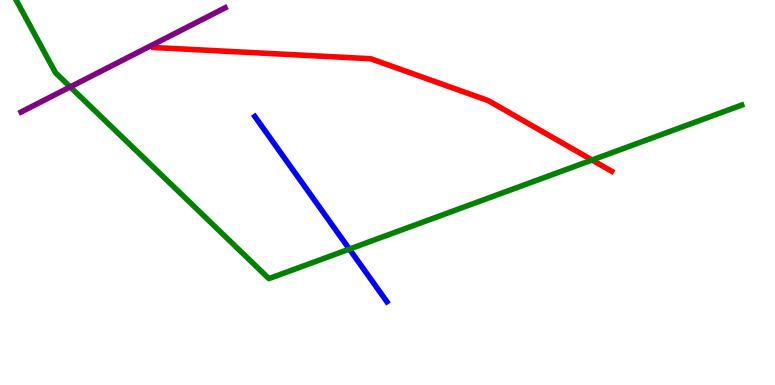[{'lines': ['blue', 'red'], 'intersections': []}, {'lines': ['green', 'red'], 'intersections': [{'x': 7.64, 'y': 5.84}]}, {'lines': ['purple', 'red'], 'intersections': []}, {'lines': ['blue', 'green'], 'intersections': [{'x': 4.51, 'y': 3.53}]}, {'lines': ['blue', 'purple'], 'intersections': []}, {'lines': ['green', 'purple'], 'intersections': [{'x': 0.906, 'y': 7.74}]}]